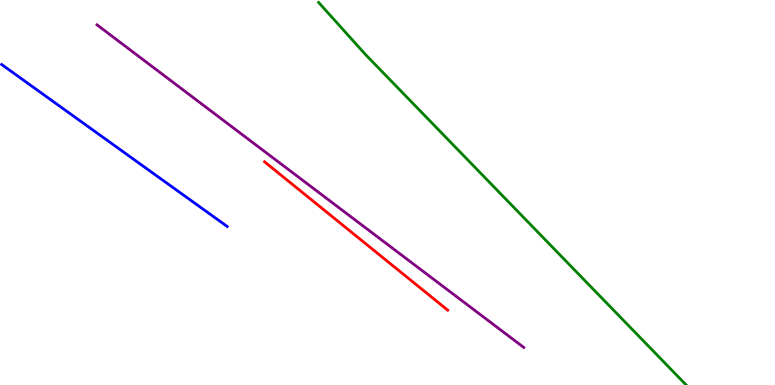[{'lines': ['blue', 'red'], 'intersections': []}, {'lines': ['green', 'red'], 'intersections': []}, {'lines': ['purple', 'red'], 'intersections': []}, {'lines': ['blue', 'green'], 'intersections': []}, {'lines': ['blue', 'purple'], 'intersections': []}, {'lines': ['green', 'purple'], 'intersections': []}]